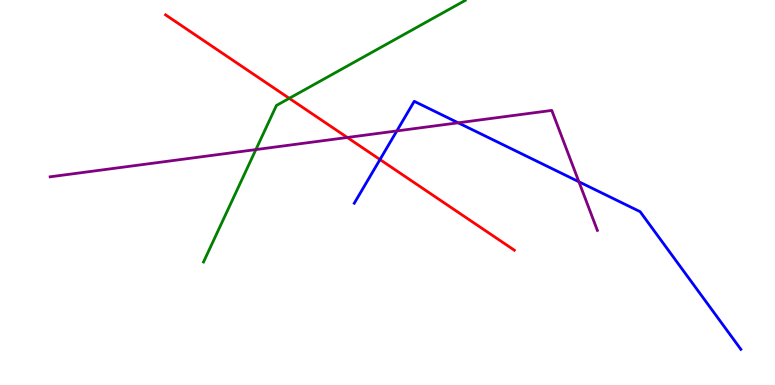[{'lines': ['blue', 'red'], 'intersections': [{'x': 4.9, 'y': 5.86}]}, {'lines': ['green', 'red'], 'intersections': [{'x': 3.73, 'y': 7.45}]}, {'lines': ['purple', 'red'], 'intersections': [{'x': 4.48, 'y': 6.43}]}, {'lines': ['blue', 'green'], 'intersections': []}, {'lines': ['blue', 'purple'], 'intersections': [{'x': 5.12, 'y': 6.6}, {'x': 5.91, 'y': 6.81}, {'x': 7.47, 'y': 5.28}]}, {'lines': ['green', 'purple'], 'intersections': [{'x': 3.3, 'y': 6.11}]}]